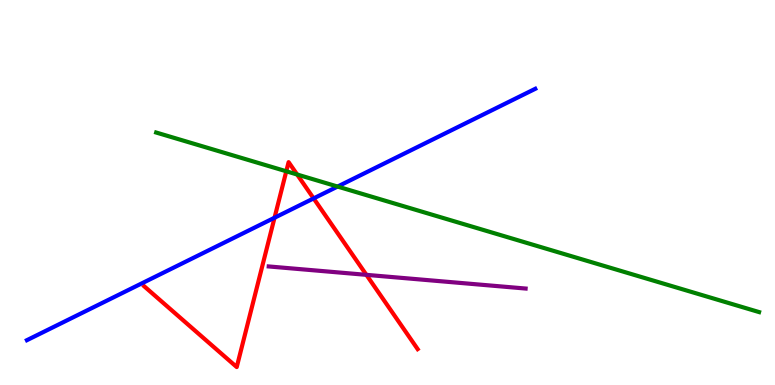[{'lines': ['blue', 'red'], 'intersections': [{'x': 3.54, 'y': 4.34}, {'x': 4.05, 'y': 4.85}]}, {'lines': ['green', 'red'], 'intersections': [{'x': 3.69, 'y': 5.55}, {'x': 3.83, 'y': 5.47}]}, {'lines': ['purple', 'red'], 'intersections': [{'x': 4.73, 'y': 2.86}]}, {'lines': ['blue', 'green'], 'intersections': [{'x': 4.36, 'y': 5.15}]}, {'lines': ['blue', 'purple'], 'intersections': []}, {'lines': ['green', 'purple'], 'intersections': []}]